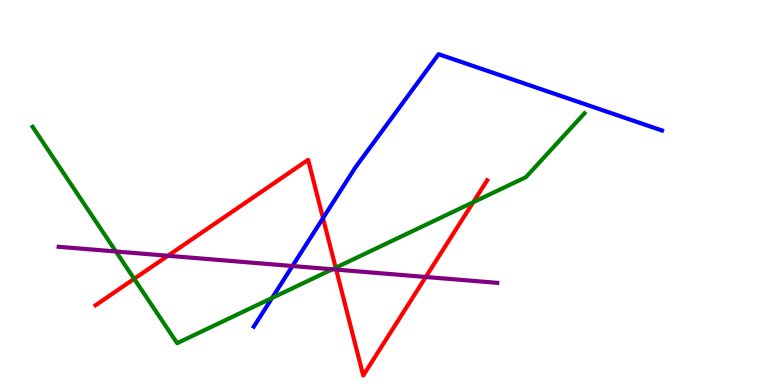[{'lines': ['blue', 'red'], 'intersections': [{'x': 4.17, 'y': 4.33}]}, {'lines': ['green', 'red'], 'intersections': [{'x': 1.73, 'y': 2.76}, {'x': 4.33, 'y': 3.05}, {'x': 6.11, 'y': 4.75}]}, {'lines': ['purple', 'red'], 'intersections': [{'x': 2.17, 'y': 3.36}, {'x': 4.34, 'y': 3.0}, {'x': 5.49, 'y': 2.81}]}, {'lines': ['blue', 'green'], 'intersections': [{'x': 3.51, 'y': 2.26}]}, {'lines': ['blue', 'purple'], 'intersections': [{'x': 3.77, 'y': 3.09}]}, {'lines': ['green', 'purple'], 'intersections': [{'x': 1.5, 'y': 3.47}, {'x': 4.29, 'y': 3.01}]}]